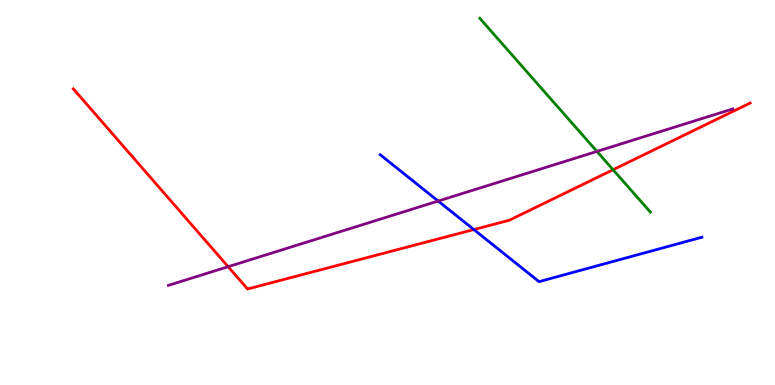[{'lines': ['blue', 'red'], 'intersections': [{'x': 6.11, 'y': 4.04}]}, {'lines': ['green', 'red'], 'intersections': [{'x': 7.91, 'y': 5.59}]}, {'lines': ['purple', 'red'], 'intersections': [{'x': 2.94, 'y': 3.07}]}, {'lines': ['blue', 'green'], 'intersections': []}, {'lines': ['blue', 'purple'], 'intersections': [{'x': 5.65, 'y': 4.78}]}, {'lines': ['green', 'purple'], 'intersections': [{'x': 7.7, 'y': 6.07}]}]